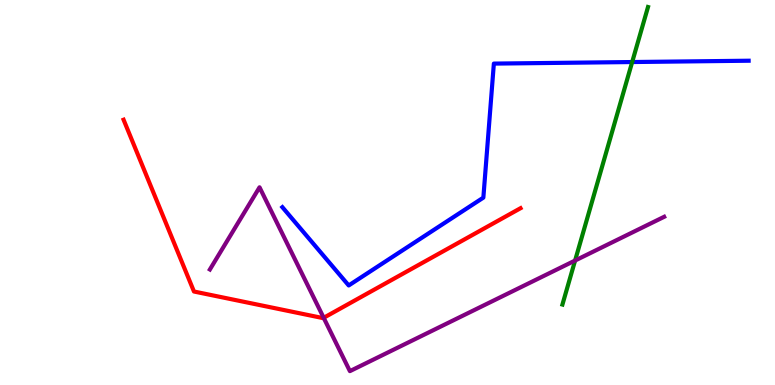[{'lines': ['blue', 'red'], 'intersections': []}, {'lines': ['green', 'red'], 'intersections': []}, {'lines': ['purple', 'red'], 'intersections': [{'x': 4.18, 'y': 1.75}]}, {'lines': ['blue', 'green'], 'intersections': [{'x': 8.16, 'y': 8.39}]}, {'lines': ['blue', 'purple'], 'intersections': []}, {'lines': ['green', 'purple'], 'intersections': [{'x': 7.42, 'y': 3.23}]}]